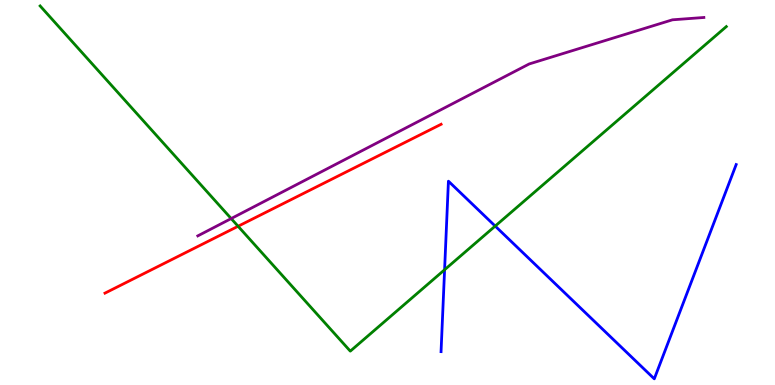[{'lines': ['blue', 'red'], 'intersections': []}, {'lines': ['green', 'red'], 'intersections': [{'x': 3.07, 'y': 4.12}]}, {'lines': ['purple', 'red'], 'intersections': []}, {'lines': ['blue', 'green'], 'intersections': [{'x': 5.74, 'y': 2.99}, {'x': 6.39, 'y': 4.13}]}, {'lines': ['blue', 'purple'], 'intersections': []}, {'lines': ['green', 'purple'], 'intersections': [{'x': 2.98, 'y': 4.32}]}]